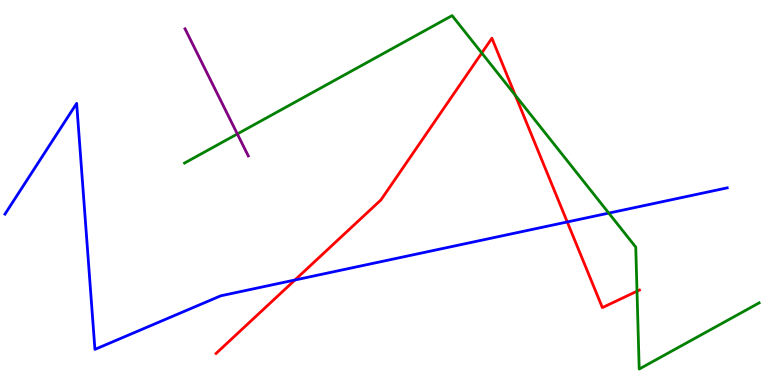[{'lines': ['blue', 'red'], 'intersections': [{'x': 3.81, 'y': 2.73}, {'x': 7.32, 'y': 4.23}]}, {'lines': ['green', 'red'], 'intersections': [{'x': 6.22, 'y': 8.62}, {'x': 6.65, 'y': 7.53}, {'x': 8.22, 'y': 2.44}]}, {'lines': ['purple', 'red'], 'intersections': []}, {'lines': ['blue', 'green'], 'intersections': [{'x': 7.86, 'y': 4.46}]}, {'lines': ['blue', 'purple'], 'intersections': []}, {'lines': ['green', 'purple'], 'intersections': [{'x': 3.06, 'y': 6.52}]}]